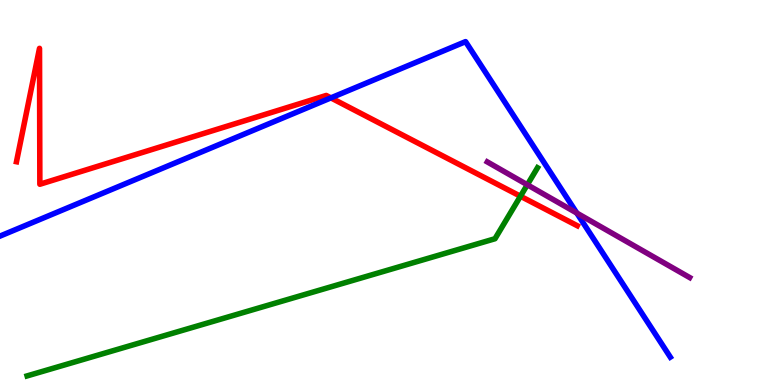[{'lines': ['blue', 'red'], 'intersections': [{'x': 4.27, 'y': 7.46}]}, {'lines': ['green', 'red'], 'intersections': [{'x': 6.72, 'y': 4.9}]}, {'lines': ['purple', 'red'], 'intersections': []}, {'lines': ['blue', 'green'], 'intersections': []}, {'lines': ['blue', 'purple'], 'intersections': [{'x': 7.44, 'y': 4.47}]}, {'lines': ['green', 'purple'], 'intersections': [{'x': 6.8, 'y': 5.2}]}]